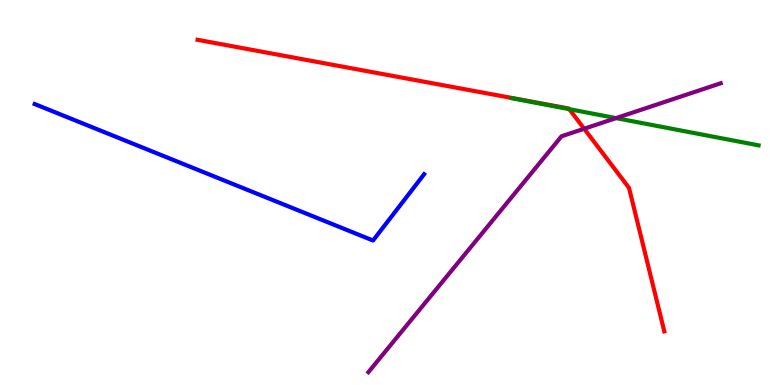[{'lines': ['blue', 'red'], 'intersections': []}, {'lines': ['green', 'red'], 'intersections': [{'x': 7.35, 'y': 7.16}]}, {'lines': ['purple', 'red'], 'intersections': [{'x': 7.54, 'y': 6.66}]}, {'lines': ['blue', 'green'], 'intersections': []}, {'lines': ['blue', 'purple'], 'intersections': []}, {'lines': ['green', 'purple'], 'intersections': [{'x': 7.95, 'y': 6.93}]}]